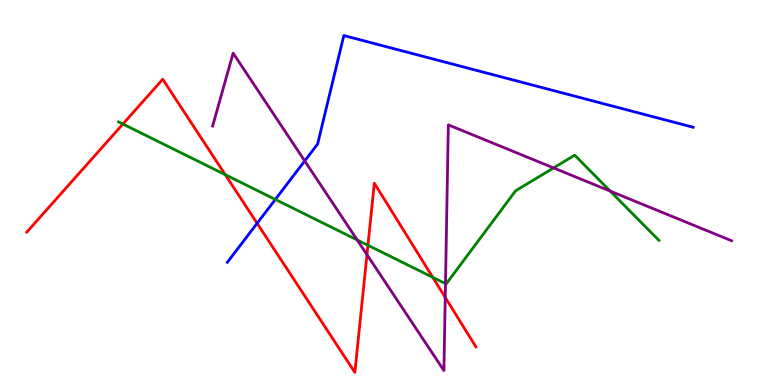[{'lines': ['blue', 'red'], 'intersections': [{'x': 3.32, 'y': 4.2}]}, {'lines': ['green', 'red'], 'intersections': [{'x': 1.59, 'y': 6.78}, {'x': 2.91, 'y': 5.46}, {'x': 4.75, 'y': 3.63}, {'x': 5.58, 'y': 2.8}]}, {'lines': ['purple', 'red'], 'intersections': [{'x': 4.74, 'y': 3.39}, {'x': 5.74, 'y': 2.27}]}, {'lines': ['blue', 'green'], 'intersections': [{'x': 3.55, 'y': 4.82}]}, {'lines': ['blue', 'purple'], 'intersections': [{'x': 3.93, 'y': 5.82}]}, {'lines': ['green', 'purple'], 'intersections': [{'x': 4.61, 'y': 3.77}, {'x': 5.75, 'y': 2.63}, {'x': 7.14, 'y': 5.64}, {'x': 7.87, 'y': 5.04}]}]